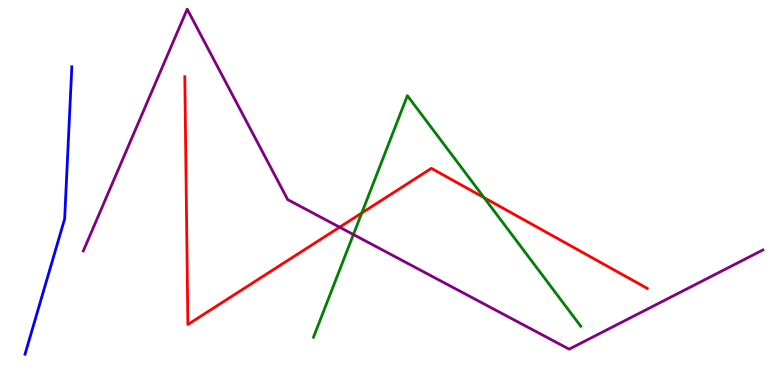[{'lines': ['blue', 'red'], 'intersections': []}, {'lines': ['green', 'red'], 'intersections': [{'x': 4.67, 'y': 4.47}, {'x': 6.25, 'y': 4.87}]}, {'lines': ['purple', 'red'], 'intersections': [{'x': 4.38, 'y': 4.1}]}, {'lines': ['blue', 'green'], 'intersections': []}, {'lines': ['blue', 'purple'], 'intersections': []}, {'lines': ['green', 'purple'], 'intersections': [{'x': 4.56, 'y': 3.91}]}]